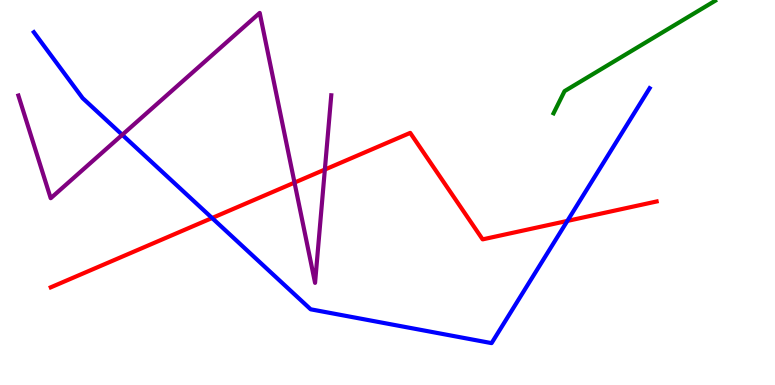[{'lines': ['blue', 'red'], 'intersections': [{'x': 2.74, 'y': 4.34}, {'x': 7.32, 'y': 4.26}]}, {'lines': ['green', 'red'], 'intersections': []}, {'lines': ['purple', 'red'], 'intersections': [{'x': 3.8, 'y': 5.26}, {'x': 4.19, 'y': 5.6}]}, {'lines': ['blue', 'green'], 'intersections': []}, {'lines': ['blue', 'purple'], 'intersections': [{'x': 1.58, 'y': 6.5}]}, {'lines': ['green', 'purple'], 'intersections': []}]